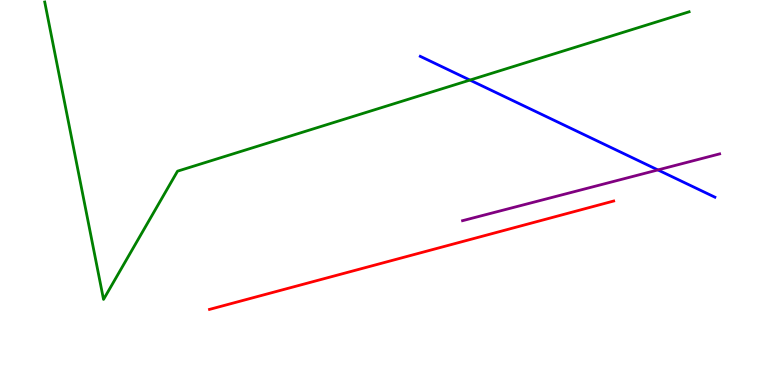[{'lines': ['blue', 'red'], 'intersections': []}, {'lines': ['green', 'red'], 'intersections': []}, {'lines': ['purple', 'red'], 'intersections': []}, {'lines': ['blue', 'green'], 'intersections': [{'x': 6.06, 'y': 7.92}]}, {'lines': ['blue', 'purple'], 'intersections': [{'x': 8.49, 'y': 5.59}]}, {'lines': ['green', 'purple'], 'intersections': []}]